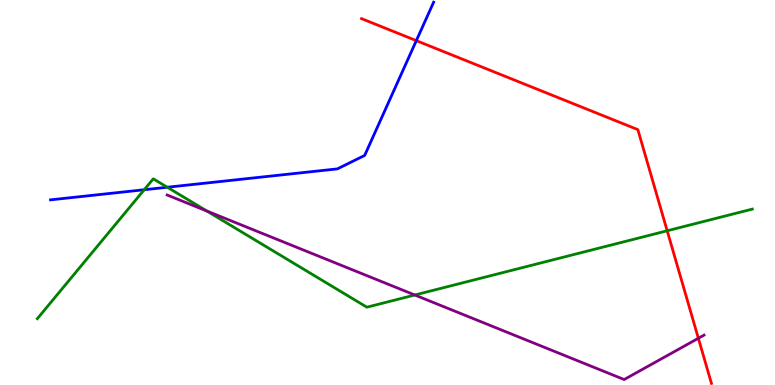[{'lines': ['blue', 'red'], 'intersections': [{'x': 5.37, 'y': 8.94}]}, {'lines': ['green', 'red'], 'intersections': [{'x': 8.61, 'y': 4.01}]}, {'lines': ['purple', 'red'], 'intersections': [{'x': 9.01, 'y': 1.21}]}, {'lines': ['blue', 'green'], 'intersections': [{'x': 1.86, 'y': 5.07}, {'x': 2.16, 'y': 5.14}]}, {'lines': ['blue', 'purple'], 'intersections': []}, {'lines': ['green', 'purple'], 'intersections': [{'x': 2.67, 'y': 4.52}, {'x': 5.35, 'y': 2.34}]}]